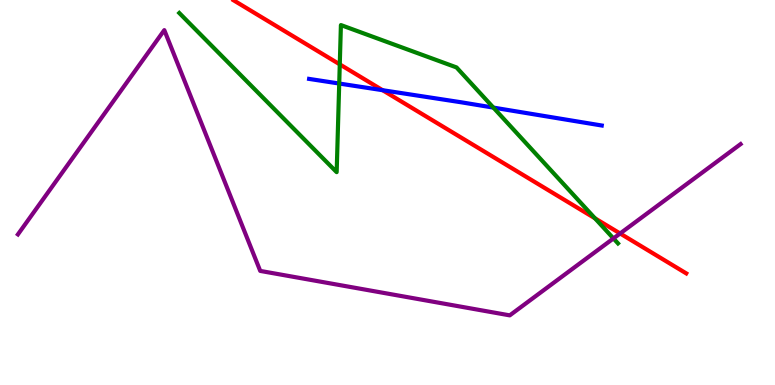[{'lines': ['blue', 'red'], 'intersections': [{'x': 4.94, 'y': 7.66}]}, {'lines': ['green', 'red'], 'intersections': [{'x': 4.38, 'y': 8.33}, {'x': 7.68, 'y': 4.33}]}, {'lines': ['purple', 'red'], 'intersections': [{'x': 8.0, 'y': 3.94}]}, {'lines': ['blue', 'green'], 'intersections': [{'x': 4.38, 'y': 7.83}, {'x': 6.37, 'y': 7.21}]}, {'lines': ['blue', 'purple'], 'intersections': []}, {'lines': ['green', 'purple'], 'intersections': [{'x': 7.92, 'y': 3.81}]}]